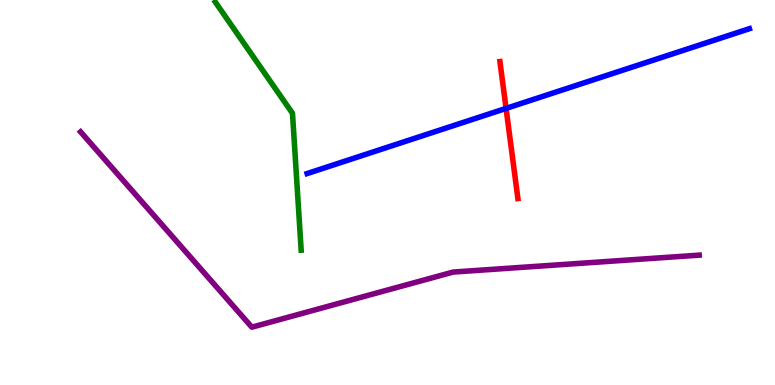[{'lines': ['blue', 'red'], 'intersections': [{'x': 6.53, 'y': 7.18}]}, {'lines': ['green', 'red'], 'intersections': []}, {'lines': ['purple', 'red'], 'intersections': []}, {'lines': ['blue', 'green'], 'intersections': []}, {'lines': ['blue', 'purple'], 'intersections': []}, {'lines': ['green', 'purple'], 'intersections': []}]